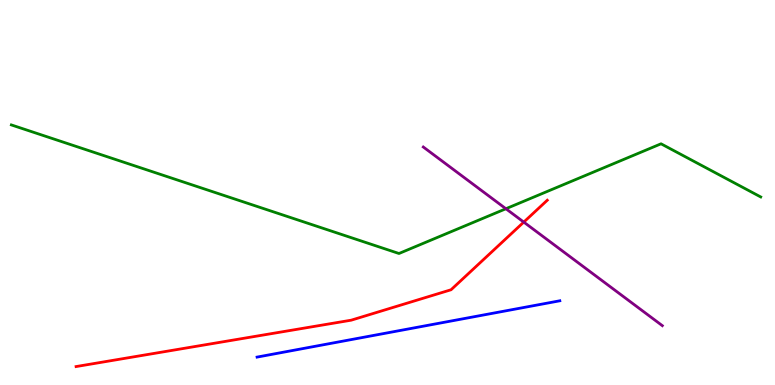[{'lines': ['blue', 'red'], 'intersections': []}, {'lines': ['green', 'red'], 'intersections': []}, {'lines': ['purple', 'red'], 'intersections': [{'x': 6.76, 'y': 4.23}]}, {'lines': ['blue', 'green'], 'intersections': []}, {'lines': ['blue', 'purple'], 'intersections': []}, {'lines': ['green', 'purple'], 'intersections': [{'x': 6.53, 'y': 4.58}]}]